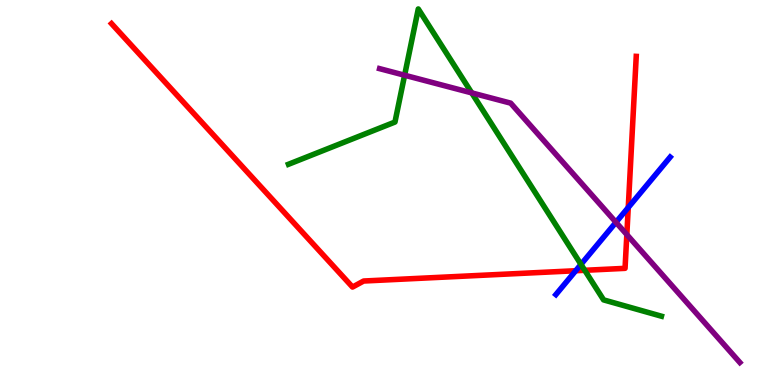[{'lines': ['blue', 'red'], 'intersections': [{'x': 7.43, 'y': 2.97}, {'x': 8.11, 'y': 4.61}]}, {'lines': ['green', 'red'], 'intersections': [{'x': 7.55, 'y': 2.98}]}, {'lines': ['purple', 'red'], 'intersections': [{'x': 8.09, 'y': 3.91}]}, {'lines': ['blue', 'green'], 'intersections': [{'x': 7.5, 'y': 3.13}]}, {'lines': ['blue', 'purple'], 'intersections': [{'x': 7.95, 'y': 4.23}]}, {'lines': ['green', 'purple'], 'intersections': [{'x': 5.22, 'y': 8.05}, {'x': 6.09, 'y': 7.59}]}]